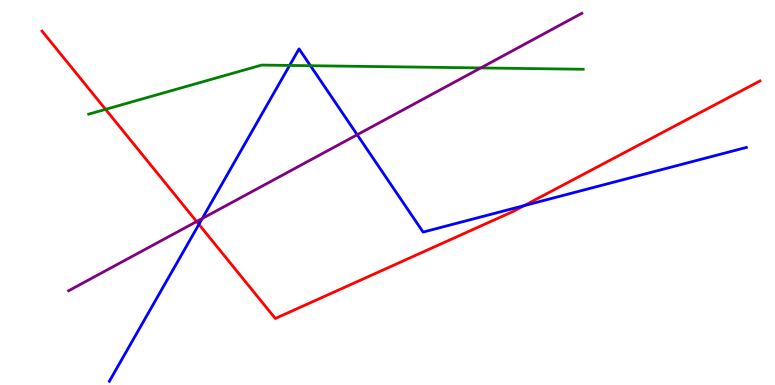[{'lines': ['blue', 'red'], 'intersections': [{'x': 2.57, 'y': 4.17}, {'x': 6.76, 'y': 4.66}]}, {'lines': ['green', 'red'], 'intersections': [{'x': 1.36, 'y': 7.16}]}, {'lines': ['purple', 'red'], 'intersections': [{'x': 2.54, 'y': 4.25}]}, {'lines': ['blue', 'green'], 'intersections': [{'x': 3.74, 'y': 8.3}, {'x': 4.01, 'y': 8.29}]}, {'lines': ['blue', 'purple'], 'intersections': [{'x': 2.61, 'y': 4.32}, {'x': 4.61, 'y': 6.5}]}, {'lines': ['green', 'purple'], 'intersections': [{'x': 6.2, 'y': 8.24}]}]